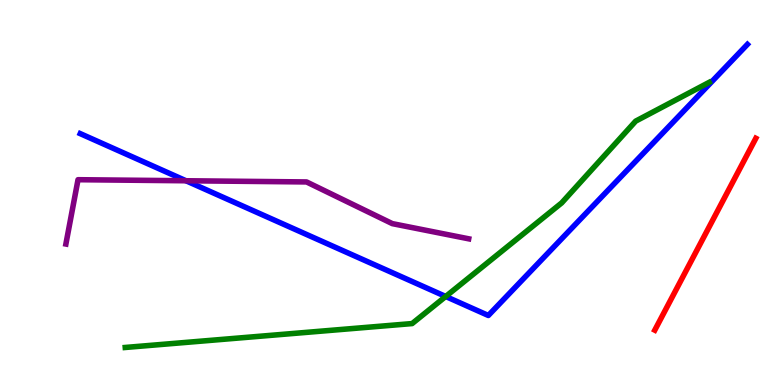[{'lines': ['blue', 'red'], 'intersections': []}, {'lines': ['green', 'red'], 'intersections': []}, {'lines': ['purple', 'red'], 'intersections': []}, {'lines': ['blue', 'green'], 'intersections': [{'x': 5.75, 'y': 2.3}]}, {'lines': ['blue', 'purple'], 'intersections': [{'x': 2.4, 'y': 5.3}]}, {'lines': ['green', 'purple'], 'intersections': []}]